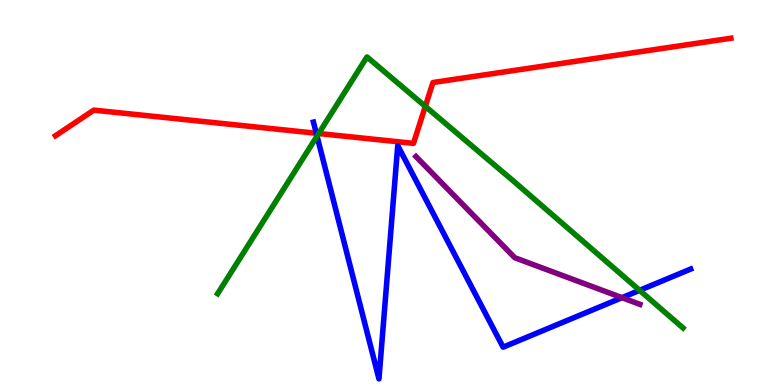[{'lines': ['blue', 'red'], 'intersections': [{'x': 4.08, 'y': 6.54}]}, {'lines': ['green', 'red'], 'intersections': [{'x': 4.11, 'y': 6.53}, {'x': 5.49, 'y': 7.24}]}, {'lines': ['purple', 'red'], 'intersections': []}, {'lines': ['blue', 'green'], 'intersections': [{'x': 4.09, 'y': 6.46}, {'x': 8.25, 'y': 2.46}]}, {'lines': ['blue', 'purple'], 'intersections': [{'x': 8.03, 'y': 2.27}]}, {'lines': ['green', 'purple'], 'intersections': []}]